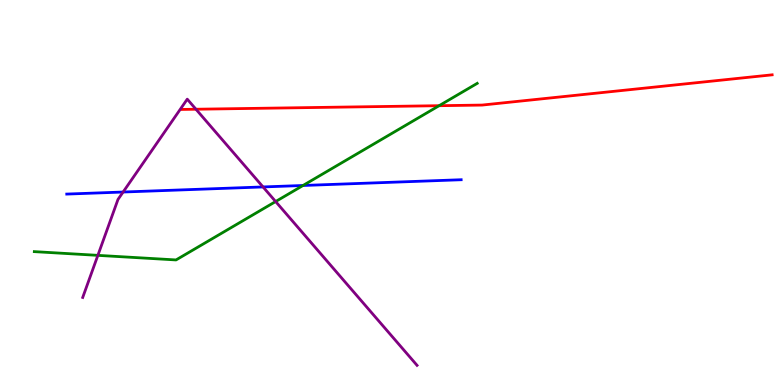[{'lines': ['blue', 'red'], 'intersections': []}, {'lines': ['green', 'red'], 'intersections': [{'x': 5.67, 'y': 7.25}]}, {'lines': ['purple', 'red'], 'intersections': [{'x': 2.53, 'y': 7.16}]}, {'lines': ['blue', 'green'], 'intersections': [{'x': 3.91, 'y': 5.18}]}, {'lines': ['blue', 'purple'], 'intersections': [{'x': 1.59, 'y': 5.01}, {'x': 3.39, 'y': 5.14}]}, {'lines': ['green', 'purple'], 'intersections': [{'x': 1.26, 'y': 3.37}, {'x': 3.56, 'y': 4.77}]}]